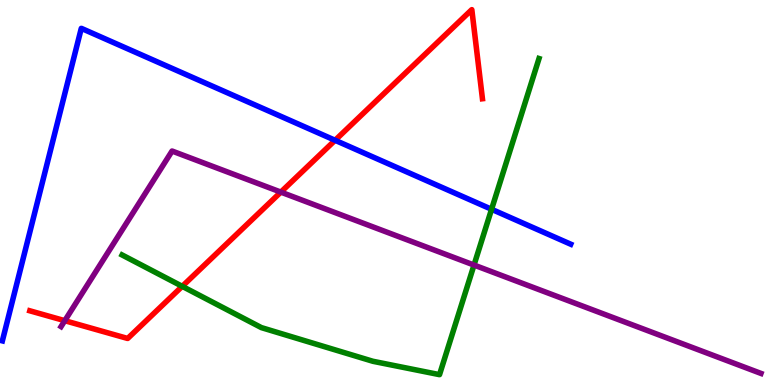[{'lines': ['blue', 'red'], 'intersections': [{'x': 4.32, 'y': 6.36}]}, {'lines': ['green', 'red'], 'intersections': [{'x': 2.35, 'y': 2.56}]}, {'lines': ['purple', 'red'], 'intersections': [{'x': 0.836, 'y': 1.67}, {'x': 3.62, 'y': 5.01}]}, {'lines': ['blue', 'green'], 'intersections': [{'x': 6.34, 'y': 4.56}]}, {'lines': ['blue', 'purple'], 'intersections': []}, {'lines': ['green', 'purple'], 'intersections': [{'x': 6.12, 'y': 3.12}]}]